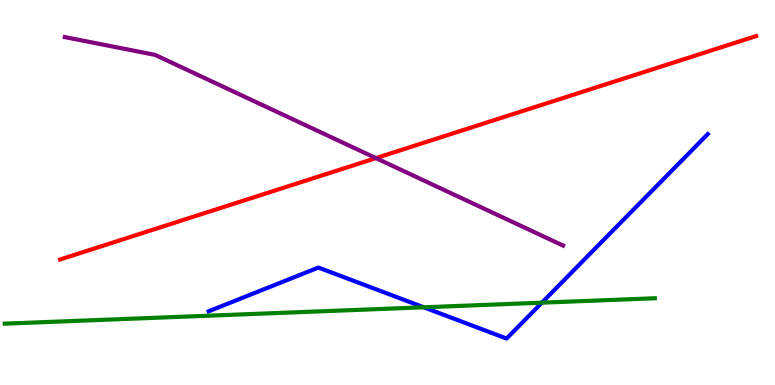[{'lines': ['blue', 'red'], 'intersections': []}, {'lines': ['green', 'red'], 'intersections': []}, {'lines': ['purple', 'red'], 'intersections': [{'x': 4.85, 'y': 5.89}]}, {'lines': ['blue', 'green'], 'intersections': [{'x': 5.47, 'y': 2.02}, {'x': 6.99, 'y': 2.14}]}, {'lines': ['blue', 'purple'], 'intersections': []}, {'lines': ['green', 'purple'], 'intersections': []}]